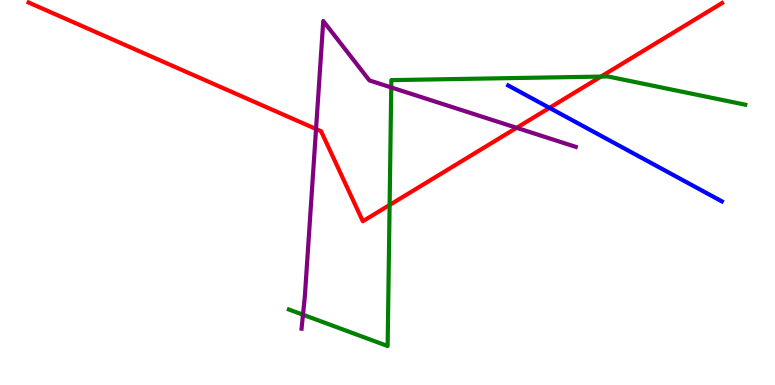[{'lines': ['blue', 'red'], 'intersections': [{'x': 7.09, 'y': 7.2}]}, {'lines': ['green', 'red'], 'intersections': [{'x': 5.03, 'y': 4.68}, {'x': 7.75, 'y': 8.01}]}, {'lines': ['purple', 'red'], 'intersections': [{'x': 4.08, 'y': 6.65}, {'x': 6.67, 'y': 6.68}]}, {'lines': ['blue', 'green'], 'intersections': []}, {'lines': ['blue', 'purple'], 'intersections': []}, {'lines': ['green', 'purple'], 'intersections': [{'x': 3.91, 'y': 1.83}, {'x': 5.05, 'y': 7.73}]}]